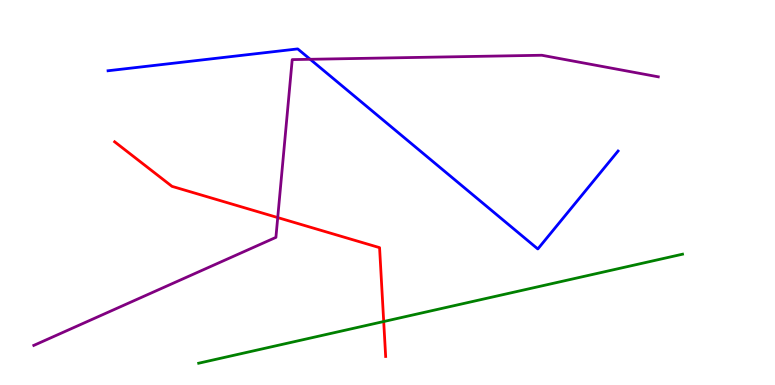[{'lines': ['blue', 'red'], 'intersections': []}, {'lines': ['green', 'red'], 'intersections': [{'x': 4.95, 'y': 1.65}]}, {'lines': ['purple', 'red'], 'intersections': [{'x': 3.58, 'y': 4.35}]}, {'lines': ['blue', 'green'], 'intersections': []}, {'lines': ['blue', 'purple'], 'intersections': [{'x': 4.0, 'y': 8.46}]}, {'lines': ['green', 'purple'], 'intersections': []}]